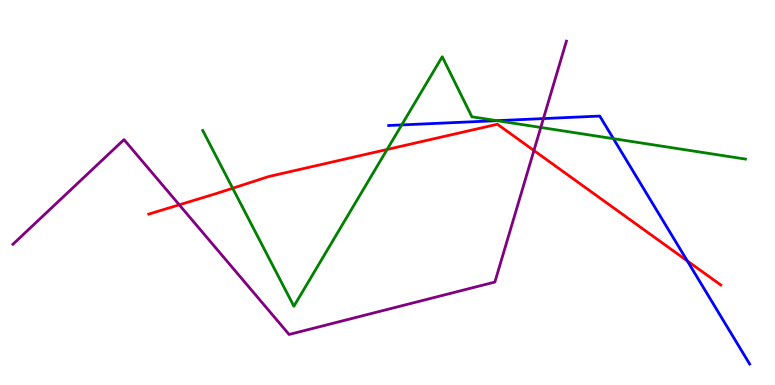[{'lines': ['blue', 'red'], 'intersections': [{'x': 8.87, 'y': 3.22}]}, {'lines': ['green', 'red'], 'intersections': [{'x': 3.0, 'y': 5.11}, {'x': 5.0, 'y': 6.12}]}, {'lines': ['purple', 'red'], 'intersections': [{'x': 2.31, 'y': 4.68}, {'x': 6.89, 'y': 6.09}]}, {'lines': ['blue', 'green'], 'intersections': [{'x': 5.18, 'y': 6.76}, {'x': 6.41, 'y': 6.87}, {'x': 7.92, 'y': 6.4}]}, {'lines': ['blue', 'purple'], 'intersections': [{'x': 7.01, 'y': 6.92}]}, {'lines': ['green', 'purple'], 'intersections': [{'x': 6.98, 'y': 6.69}]}]